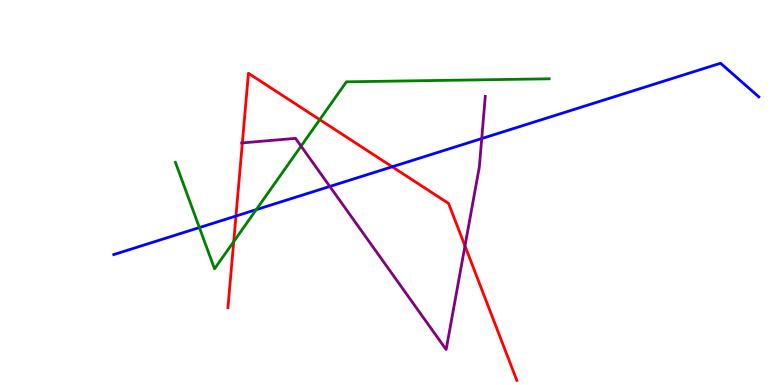[{'lines': ['blue', 'red'], 'intersections': [{'x': 3.04, 'y': 4.39}, {'x': 5.06, 'y': 5.67}]}, {'lines': ['green', 'red'], 'intersections': [{'x': 3.02, 'y': 3.72}, {'x': 4.13, 'y': 6.89}]}, {'lines': ['purple', 'red'], 'intersections': [{'x': 3.13, 'y': 6.29}, {'x': 6.0, 'y': 3.61}]}, {'lines': ['blue', 'green'], 'intersections': [{'x': 2.57, 'y': 4.09}, {'x': 3.31, 'y': 4.55}]}, {'lines': ['blue', 'purple'], 'intersections': [{'x': 4.26, 'y': 5.16}, {'x': 6.22, 'y': 6.4}]}, {'lines': ['green', 'purple'], 'intersections': [{'x': 3.88, 'y': 6.2}]}]